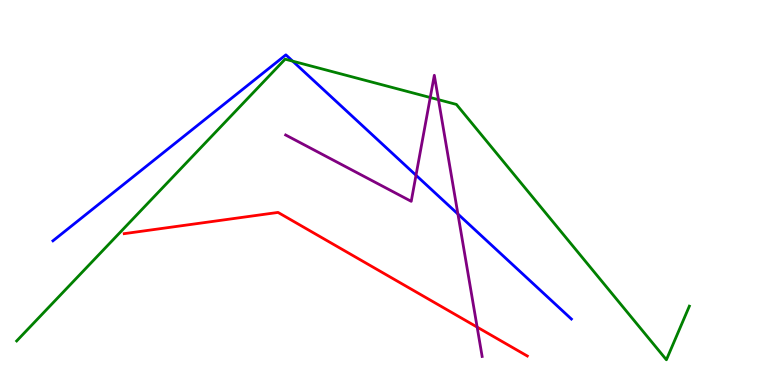[{'lines': ['blue', 'red'], 'intersections': []}, {'lines': ['green', 'red'], 'intersections': []}, {'lines': ['purple', 'red'], 'intersections': [{'x': 6.16, 'y': 1.5}]}, {'lines': ['blue', 'green'], 'intersections': [{'x': 3.78, 'y': 8.41}]}, {'lines': ['blue', 'purple'], 'intersections': [{'x': 5.37, 'y': 5.45}, {'x': 5.91, 'y': 4.44}]}, {'lines': ['green', 'purple'], 'intersections': [{'x': 5.55, 'y': 7.47}, {'x': 5.66, 'y': 7.41}]}]